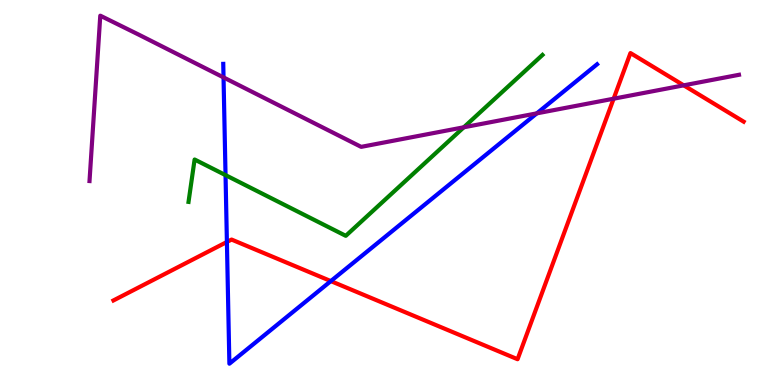[{'lines': ['blue', 'red'], 'intersections': [{'x': 2.93, 'y': 3.72}, {'x': 4.27, 'y': 2.7}]}, {'lines': ['green', 'red'], 'intersections': []}, {'lines': ['purple', 'red'], 'intersections': [{'x': 7.92, 'y': 7.44}, {'x': 8.82, 'y': 7.78}]}, {'lines': ['blue', 'green'], 'intersections': [{'x': 2.91, 'y': 5.45}]}, {'lines': ['blue', 'purple'], 'intersections': [{'x': 2.88, 'y': 7.99}, {'x': 6.93, 'y': 7.06}]}, {'lines': ['green', 'purple'], 'intersections': [{'x': 5.98, 'y': 6.69}]}]